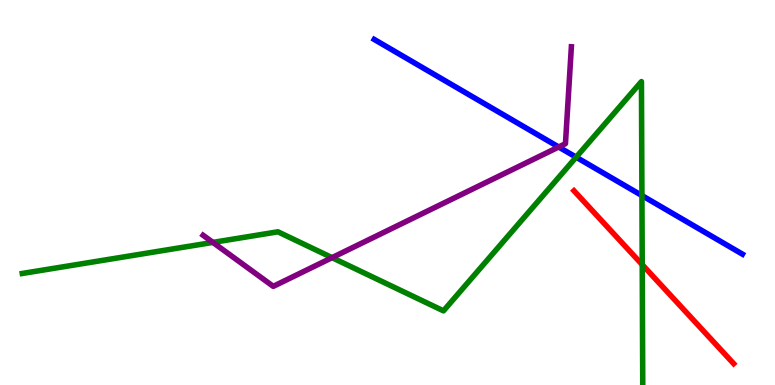[{'lines': ['blue', 'red'], 'intersections': []}, {'lines': ['green', 'red'], 'intersections': [{'x': 8.29, 'y': 3.13}]}, {'lines': ['purple', 'red'], 'intersections': []}, {'lines': ['blue', 'green'], 'intersections': [{'x': 7.43, 'y': 5.92}, {'x': 8.28, 'y': 4.92}]}, {'lines': ['blue', 'purple'], 'intersections': [{'x': 7.21, 'y': 6.18}]}, {'lines': ['green', 'purple'], 'intersections': [{'x': 2.75, 'y': 3.7}, {'x': 4.28, 'y': 3.31}]}]